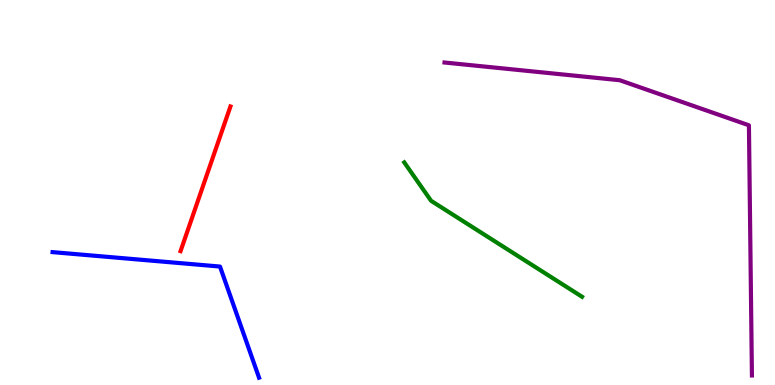[{'lines': ['blue', 'red'], 'intersections': []}, {'lines': ['green', 'red'], 'intersections': []}, {'lines': ['purple', 'red'], 'intersections': []}, {'lines': ['blue', 'green'], 'intersections': []}, {'lines': ['blue', 'purple'], 'intersections': []}, {'lines': ['green', 'purple'], 'intersections': []}]